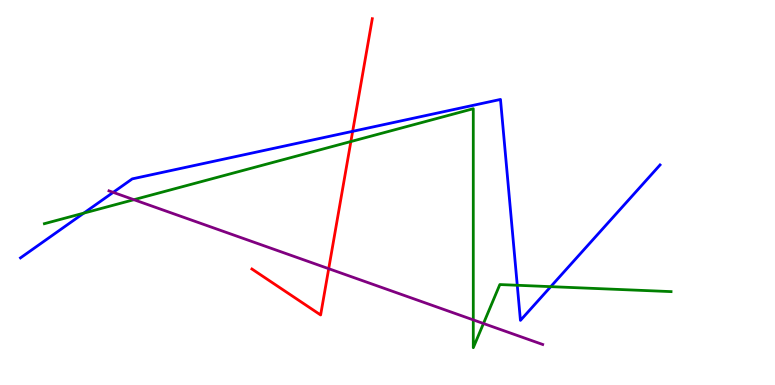[{'lines': ['blue', 'red'], 'intersections': [{'x': 4.55, 'y': 6.59}]}, {'lines': ['green', 'red'], 'intersections': [{'x': 4.53, 'y': 6.32}]}, {'lines': ['purple', 'red'], 'intersections': [{'x': 4.24, 'y': 3.02}]}, {'lines': ['blue', 'green'], 'intersections': [{'x': 1.08, 'y': 4.46}, {'x': 6.67, 'y': 2.59}, {'x': 7.11, 'y': 2.55}]}, {'lines': ['blue', 'purple'], 'intersections': [{'x': 1.46, 'y': 5.0}]}, {'lines': ['green', 'purple'], 'intersections': [{'x': 1.73, 'y': 4.81}, {'x': 6.11, 'y': 1.69}, {'x': 6.24, 'y': 1.6}]}]